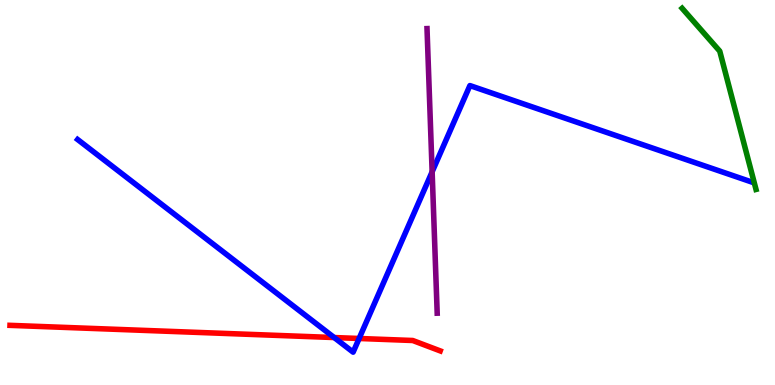[{'lines': ['blue', 'red'], 'intersections': [{'x': 4.31, 'y': 1.23}, {'x': 4.63, 'y': 1.21}]}, {'lines': ['green', 'red'], 'intersections': []}, {'lines': ['purple', 'red'], 'intersections': []}, {'lines': ['blue', 'green'], 'intersections': []}, {'lines': ['blue', 'purple'], 'intersections': [{'x': 5.58, 'y': 5.54}]}, {'lines': ['green', 'purple'], 'intersections': []}]